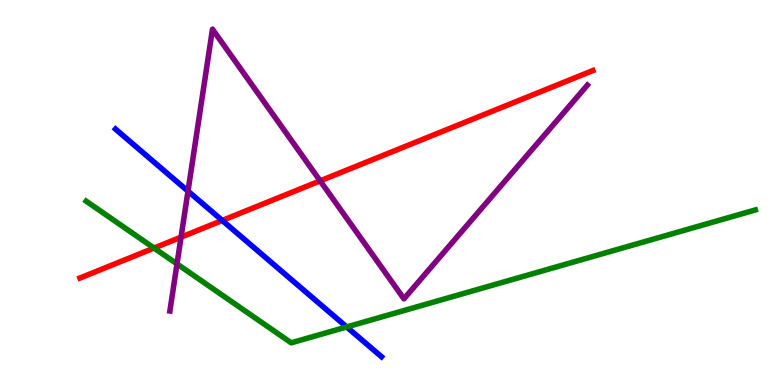[{'lines': ['blue', 'red'], 'intersections': [{'x': 2.87, 'y': 4.27}]}, {'lines': ['green', 'red'], 'intersections': [{'x': 1.99, 'y': 3.56}]}, {'lines': ['purple', 'red'], 'intersections': [{'x': 2.34, 'y': 3.84}, {'x': 4.13, 'y': 5.3}]}, {'lines': ['blue', 'green'], 'intersections': [{'x': 4.47, 'y': 1.51}]}, {'lines': ['blue', 'purple'], 'intersections': [{'x': 2.43, 'y': 5.04}]}, {'lines': ['green', 'purple'], 'intersections': [{'x': 2.28, 'y': 3.15}]}]